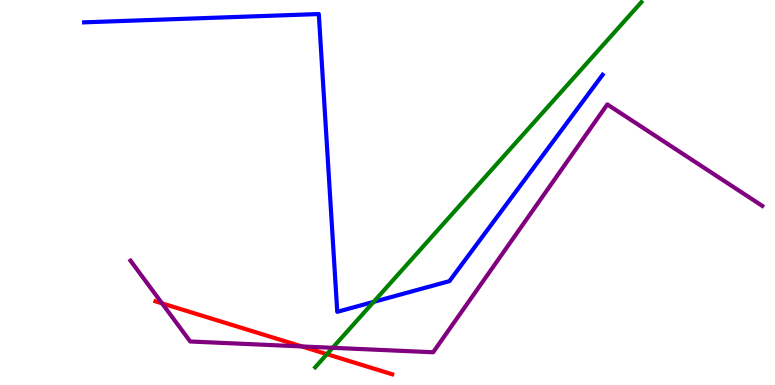[{'lines': ['blue', 'red'], 'intersections': []}, {'lines': ['green', 'red'], 'intersections': [{'x': 4.22, 'y': 0.801}]}, {'lines': ['purple', 'red'], 'intersections': [{'x': 2.09, 'y': 2.12}, {'x': 3.9, 'y': 1.0}]}, {'lines': ['blue', 'green'], 'intersections': [{'x': 4.82, 'y': 2.16}]}, {'lines': ['blue', 'purple'], 'intersections': []}, {'lines': ['green', 'purple'], 'intersections': [{'x': 4.29, 'y': 0.966}]}]